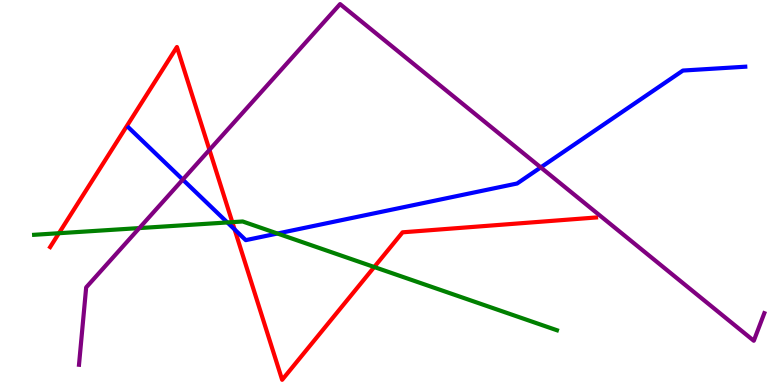[{'lines': ['blue', 'red'], 'intersections': [{'x': 3.03, 'y': 4.04}]}, {'lines': ['green', 'red'], 'intersections': [{'x': 0.76, 'y': 3.94}, {'x': 3.0, 'y': 4.23}, {'x': 4.83, 'y': 3.06}]}, {'lines': ['purple', 'red'], 'intersections': [{'x': 2.7, 'y': 6.11}]}, {'lines': ['blue', 'green'], 'intersections': [{'x': 2.93, 'y': 4.22}, {'x': 3.58, 'y': 3.93}]}, {'lines': ['blue', 'purple'], 'intersections': [{'x': 2.36, 'y': 5.33}, {'x': 6.98, 'y': 5.65}]}, {'lines': ['green', 'purple'], 'intersections': [{'x': 1.8, 'y': 4.08}]}]